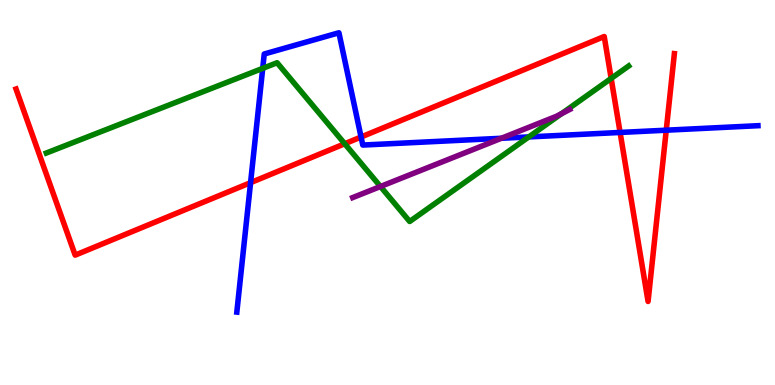[{'lines': ['blue', 'red'], 'intersections': [{'x': 3.23, 'y': 5.26}, {'x': 4.66, 'y': 6.44}, {'x': 8.0, 'y': 6.56}, {'x': 8.6, 'y': 6.62}]}, {'lines': ['green', 'red'], 'intersections': [{'x': 4.45, 'y': 6.27}, {'x': 7.89, 'y': 7.96}]}, {'lines': ['purple', 'red'], 'intersections': []}, {'lines': ['blue', 'green'], 'intersections': [{'x': 3.39, 'y': 8.22}, {'x': 6.82, 'y': 6.44}]}, {'lines': ['blue', 'purple'], 'intersections': [{'x': 6.47, 'y': 6.41}]}, {'lines': ['green', 'purple'], 'intersections': [{'x': 4.91, 'y': 5.16}, {'x': 7.25, 'y': 7.05}]}]